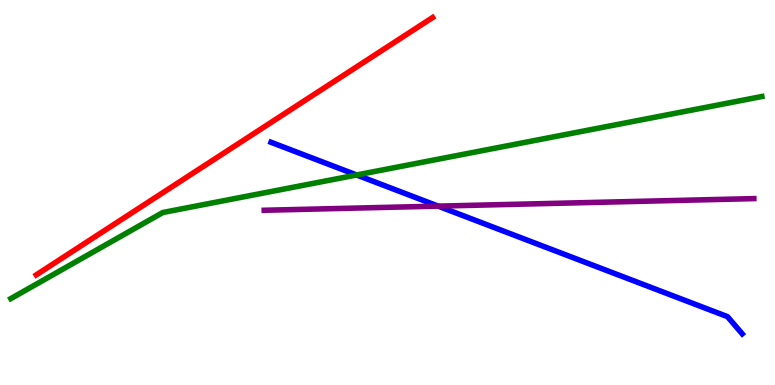[{'lines': ['blue', 'red'], 'intersections': []}, {'lines': ['green', 'red'], 'intersections': []}, {'lines': ['purple', 'red'], 'intersections': []}, {'lines': ['blue', 'green'], 'intersections': [{'x': 4.6, 'y': 5.46}]}, {'lines': ['blue', 'purple'], 'intersections': [{'x': 5.65, 'y': 4.65}]}, {'lines': ['green', 'purple'], 'intersections': []}]